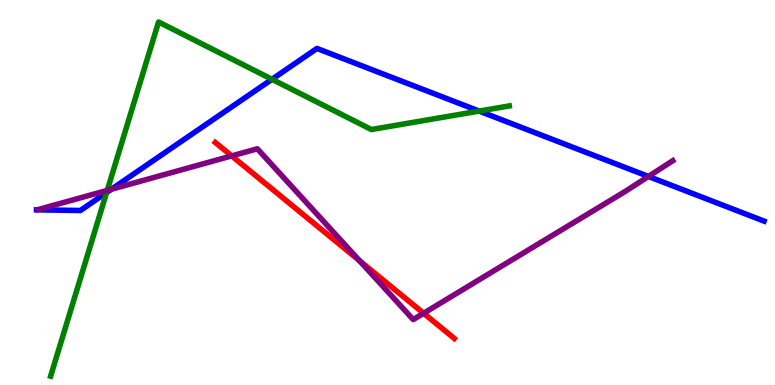[{'lines': ['blue', 'red'], 'intersections': []}, {'lines': ['green', 'red'], 'intersections': []}, {'lines': ['purple', 'red'], 'intersections': [{'x': 2.99, 'y': 5.95}, {'x': 4.64, 'y': 3.23}, {'x': 5.47, 'y': 1.86}]}, {'lines': ['blue', 'green'], 'intersections': [{'x': 1.38, 'y': 5.0}, {'x': 3.51, 'y': 7.94}, {'x': 6.18, 'y': 7.11}]}, {'lines': ['blue', 'purple'], 'intersections': [{'x': 1.44, 'y': 5.08}, {'x': 8.37, 'y': 5.42}]}, {'lines': ['green', 'purple'], 'intersections': [{'x': 1.38, 'y': 5.05}]}]